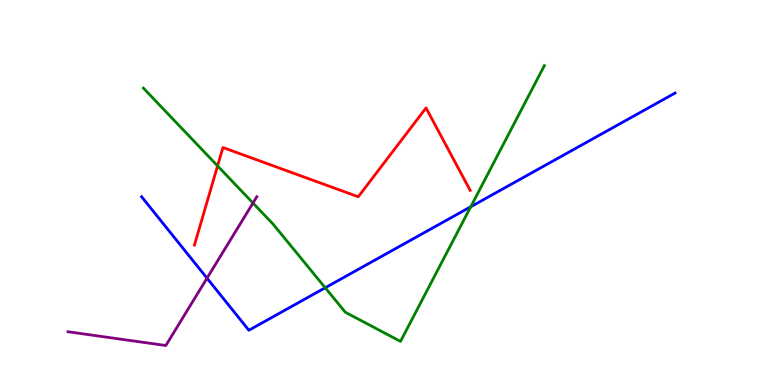[{'lines': ['blue', 'red'], 'intersections': []}, {'lines': ['green', 'red'], 'intersections': [{'x': 2.81, 'y': 5.69}]}, {'lines': ['purple', 'red'], 'intersections': []}, {'lines': ['blue', 'green'], 'intersections': [{'x': 4.2, 'y': 2.53}, {'x': 6.07, 'y': 4.63}]}, {'lines': ['blue', 'purple'], 'intersections': [{'x': 2.67, 'y': 2.77}]}, {'lines': ['green', 'purple'], 'intersections': [{'x': 3.26, 'y': 4.73}]}]